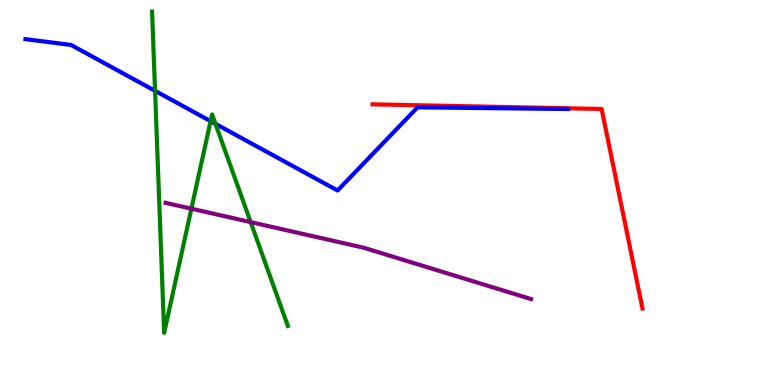[{'lines': ['blue', 'red'], 'intersections': []}, {'lines': ['green', 'red'], 'intersections': []}, {'lines': ['purple', 'red'], 'intersections': []}, {'lines': ['blue', 'green'], 'intersections': [{'x': 2.0, 'y': 7.64}, {'x': 2.72, 'y': 6.85}, {'x': 2.78, 'y': 6.78}]}, {'lines': ['blue', 'purple'], 'intersections': []}, {'lines': ['green', 'purple'], 'intersections': [{'x': 2.47, 'y': 4.58}, {'x': 3.23, 'y': 4.23}]}]